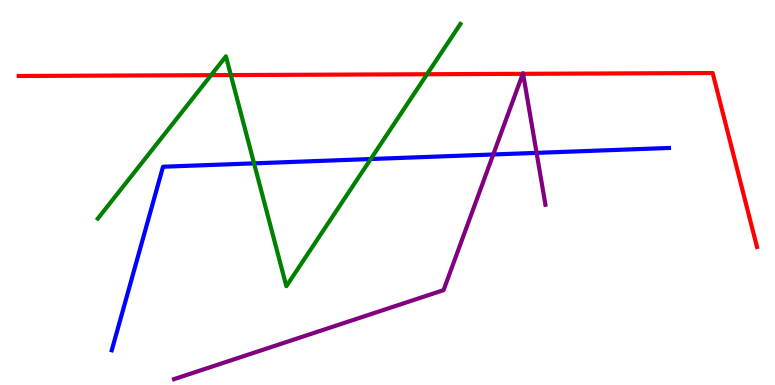[{'lines': ['blue', 'red'], 'intersections': []}, {'lines': ['green', 'red'], 'intersections': [{'x': 2.72, 'y': 8.05}, {'x': 2.98, 'y': 8.05}, {'x': 5.51, 'y': 8.07}]}, {'lines': ['purple', 'red'], 'intersections': [{'x': 6.75, 'y': 8.08}, {'x': 6.75, 'y': 8.08}]}, {'lines': ['blue', 'green'], 'intersections': [{'x': 3.28, 'y': 5.76}, {'x': 4.78, 'y': 5.87}]}, {'lines': ['blue', 'purple'], 'intersections': [{'x': 6.36, 'y': 5.99}, {'x': 6.92, 'y': 6.03}]}, {'lines': ['green', 'purple'], 'intersections': []}]